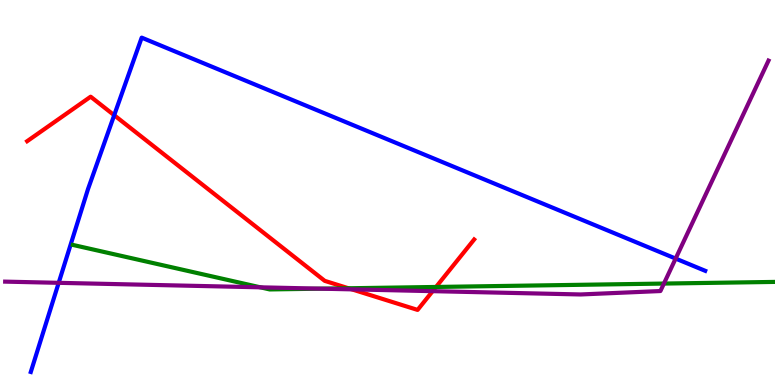[{'lines': ['blue', 'red'], 'intersections': [{'x': 1.47, 'y': 7.01}]}, {'lines': ['green', 'red'], 'intersections': [{'x': 4.5, 'y': 2.51}, {'x': 5.63, 'y': 2.55}]}, {'lines': ['purple', 'red'], 'intersections': [{'x': 4.54, 'y': 2.48}, {'x': 5.58, 'y': 2.44}]}, {'lines': ['blue', 'green'], 'intersections': []}, {'lines': ['blue', 'purple'], 'intersections': [{'x': 0.757, 'y': 2.65}, {'x': 8.72, 'y': 3.28}]}, {'lines': ['green', 'purple'], 'intersections': [{'x': 3.36, 'y': 2.54}, {'x': 4.14, 'y': 2.5}, {'x': 8.57, 'y': 2.63}]}]